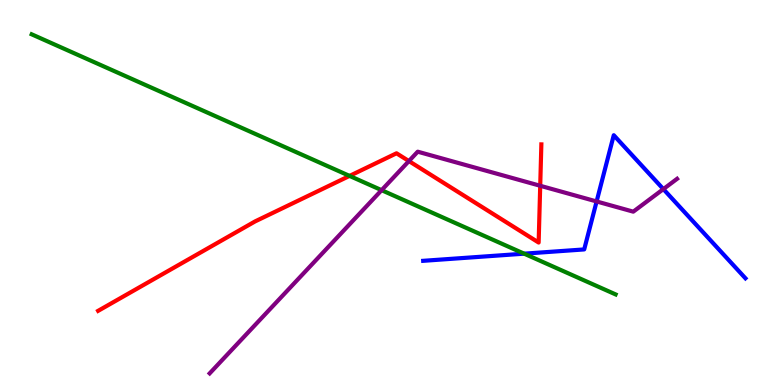[{'lines': ['blue', 'red'], 'intersections': []}, {'lines': ['green', 'red'], 'intersections': [{'x': 4.51, 'y': 5.43}]}, {'lines': ['purple', 'red'], 'intersections': [{'x': 5.28, 'y': 5.82}, {'x': 6.97, 'y': 5.17}]}, {'lines': ['blue', 'green'], 'intersections': [{'x': 6.76, 'y': 3.41}]}, {'lines': ['blue', 'purple'], 'intersections': [{'x': 7.7, 'y': 4.77}, {'x': 8.56, 'y': 5.09}]}, {'lines': ['green', 'purple'], 'intersections': [{'x': 4.92, 'y': 5.06}]}]